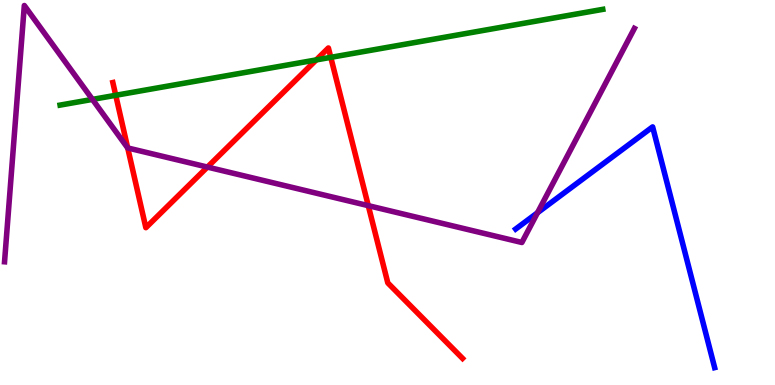[{'lines': ['blue', 'red'], 'intersections': []}, {'lines': ['green', 'red'], 'intersections': [{'x': 1.49, 'y': 7.52}, {'x': 4.08, 'y': 8.44}, {'x': 4.27, 'y': 8.51}]}, {'lines': ['purple', 'red'], 'intersections': [{'x': 1.65, 'y': 6.16}, {'x': 2.68, 'y': 5.66}, {'x': 4.75, 'y': 4.66}]}, {'lines': ['blue', 'green'], 'intersections': []}, {'lines': ['blue', 'purple'], 'intersections': [{'x': 6.94, 'y': 4.47}]}, {'lines': ['green', 'purple'], 'intersections': [{'x': 1.19, 'y': 7.42}]}]